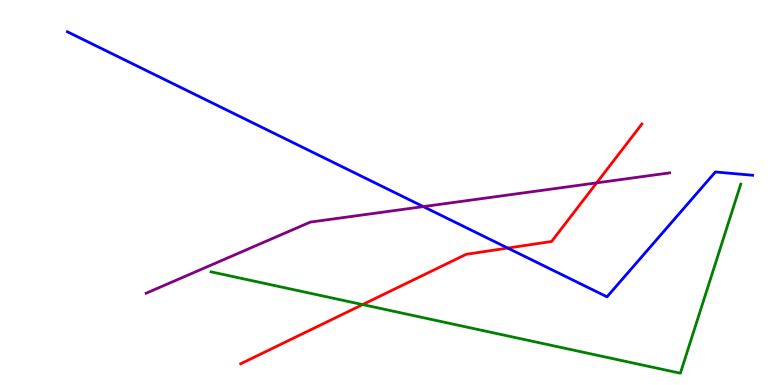[{'lines': ['blue', 'red'], 'intersections': [{'x': 6.55, 'y': 3.56}]}, {'lines': ['green', 'red'], 'intersections': [{'x': 4.68, 'y': 2.09}]}, {'lines': ['purple', 'red'], 'intersections': [{'x': 7.7, 'y': 5.25}]}, {'lines': ['blue', 'green'], 'intersections': []}, {'lines': ['blue', 'purple'], 'intersections': [{'x': 5.46, 'y': 4.63}]}, {'lines': ['green', 'purple'], 'intersections': []}]